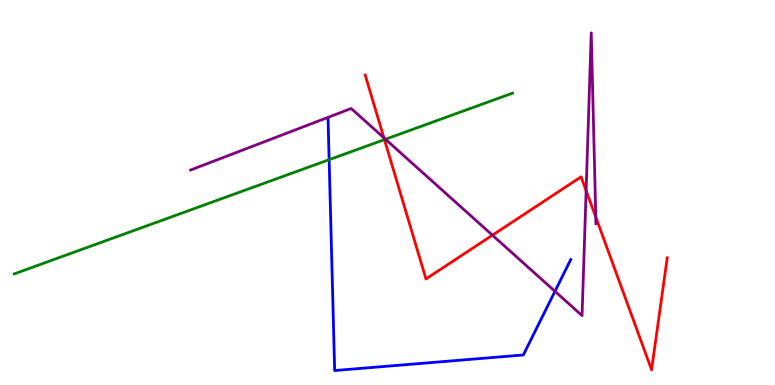[{'lines': ['blue', 'red'], 'intersections': []}, {'lines': ['green', 'red'], 'intersections': [{'x': 4.96, 'y': 6.37}]}, {'lines': ['purple', 'red'], 'intersections': [{'x': 4.95, 'y': 6.42}, {'x': 6.35, 'y': 3.89}, {'x': 7.56, 'y': 5.05}, {'x': 7.69, 'y': 4.36}]}, {'lines': ['blue', 'green'], 'intersections': [{'x': 4.25, 'y': 5.85}]}, {'lines': ['blue', 'purple'], 'intersections': [{'x': 7.16, 'y': 2.43}]}, {'lines': ['green', 'purple'], 'intersections': [{'x': 4.97, 'y': 6.38}]}]